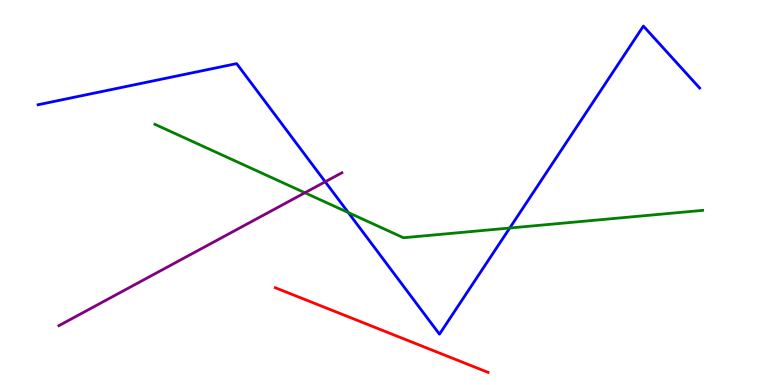[{'lines': ['blue', 'red'], 'intersections': []}, {'lines': ['green', 'red'], 'intersections': []}, {'lines': ['purple', 'red'], 'intersections': []}, {'lines': ['blue', 'green'], 'intersections': [{'x': 4.49, 'y': 4.48}, {'x': 6.58, 'y': 4.08}]}, {'lines': ['blue', 'purple'], 'intersections': [{'x': 4.2, 'y': 5.28}]}, {'lines': ['green', 'purple'], 'intersections': [{'x': 3.93, 'y': 4.99}]}]